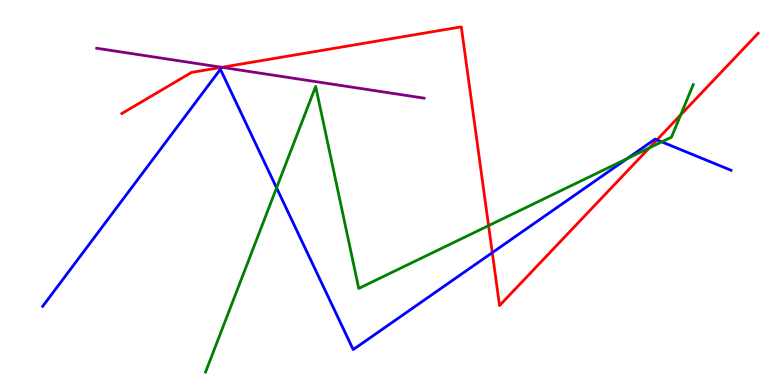[{'lines': ['blue', 'red'], 'intersections': [{'x': 6.35, 'y': 3.44}, {'x': 8.48, 'y': 6.37}]}, {'lines': ['green', 'red'], 'intersections': [{'x': 6.3, 'y': 4.14}, {'x': 8.38, 'y': 6.16}, {'x': 8.78, 'y': 7.02}]}, {'lines': ['purple', 'red'], 'intersections': [{'x': 2.86, 'y': 8.25}]}, {'lines': ['blue', 'green'], 'intersections': [{'x': 3.57, 'y': 5.12}, {'x': 8.09, 'y': 5.88}, {'x': 8.54, 'y': 6.32}]}, {'lines': ['blue', 'purple'], 'intersections': []}, {'lines': ['green', 'purple'], 'intersections': []}]